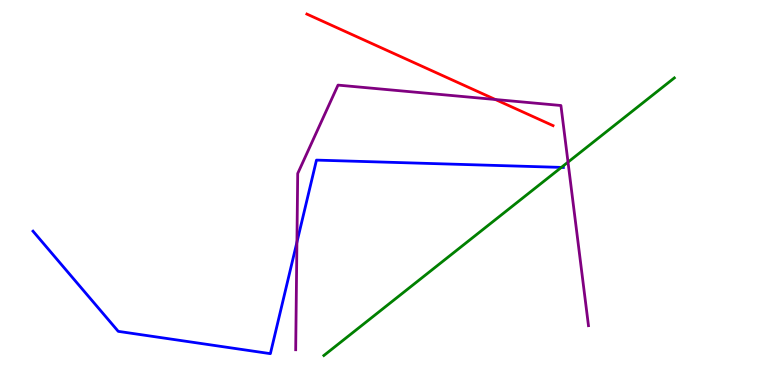[{'lines': ['blue', 'red'], 'intersections': []}, {'lines': ['green', 'red'], 'intersections': []}, {'lines': ['purple', 'red'], 'intersections': [{'x': 6.39, 'y': 7.42}]}, {'lines': ['blue', 'green'], 'intersections': [{'x': 7.24, 'y': 5.65}]}, {'lines': ['blue', 'purple'], 'intersections': [{'x': 3.83, 'y': 3.71}]}, {'lines': ['green', 'purple'], 'intersections': [{'x': 7.33, 'y': 5.79}]}]